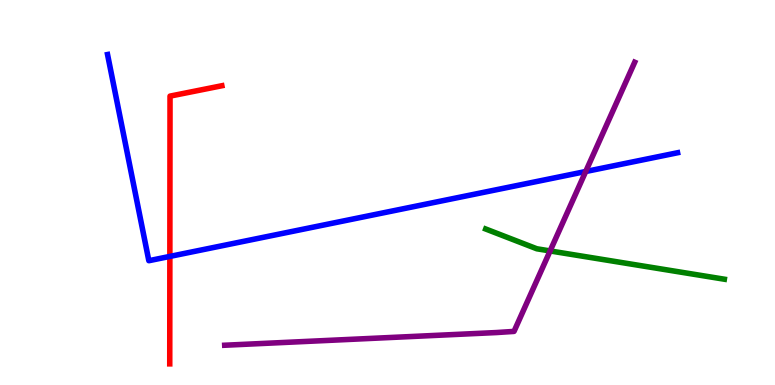[{'lines': ['blue', 'red'], 'intersections': [{'x': 2.19, 'y': 3.34}]}, {'lines': ['green', 'red'], 'intersections': []}, {'lines': ['purple', 'red'], 'intersections': []}, {'lines': ['blue', 'green'], 'intersections': []}, {'lines': ['blue', 'purple'], 'intersections': [{'x': 7.56, 'y': 5.55}]}, {'lines': ['green', 'purple'], 'intersections': [{'x': 7.1, 'y': 3.48}]}]